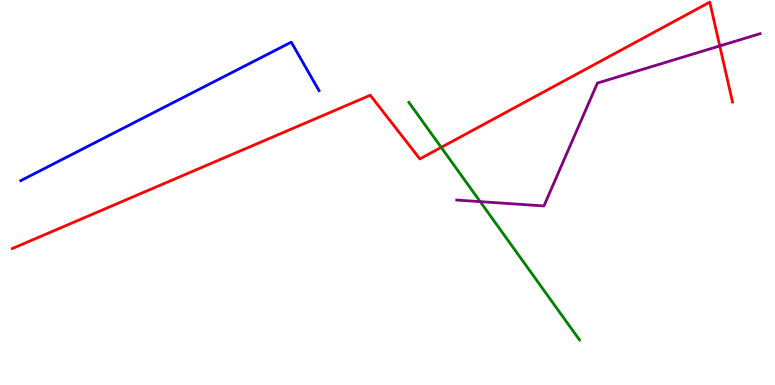[{'lines': ['blue', 'red'], 'intersections': []}, {'lines': ['green', 'red'], 'intersections': [{'x': 5.69, 'y': 6.17}]}, {'lines': ['purple', 'red'], 'intersections': [{'x': 9.29, 'y': 8.81}]}, {'lines': ['blue', 'green'], 'intersections': []}, {'lines': ['blue', 'purple'], 'intersections': []}, {'lines': ['green', 'purple'], 'intersections': [{'x': 6.2, 'y': 4.76}]}]